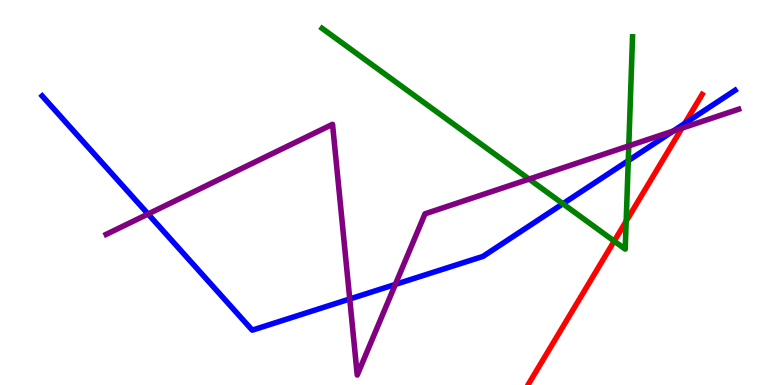[{'lines': ['blue', 'red'], 'intersections': [{'x': 8.84, 'y': 6.79}]}, {'lines': ['green', 'red'], 'intersections': [{'x': 7.93, 'y': 3.74}, {'x': 8.08, 'y': 4.26}]}, {'lines': ['purple', 'red'], 'intersections': [{'x': 8.8, 'y': 6.67}]}, {'lines': ['blue', 'green'], 'intersections': [{'x': 7.26, 'y': 4.71}, {'x': 8.11, 'y': 5.83}]}, {'lines': ['blue', 'purple'], 'intersections': [{'x': 1.91, 'y': 4.44}, {'x': 4.51, 'y': 2.23}, {'x': 5.1, 'y': 2.61}, {'x': 8.69, 'y': 6.6}]}, {'lines': ['green', 'purple'], 'intersections': [{'x': 6.83, 'y': 5.35}, {'x': 8.11, 'y': 6.21}]}]